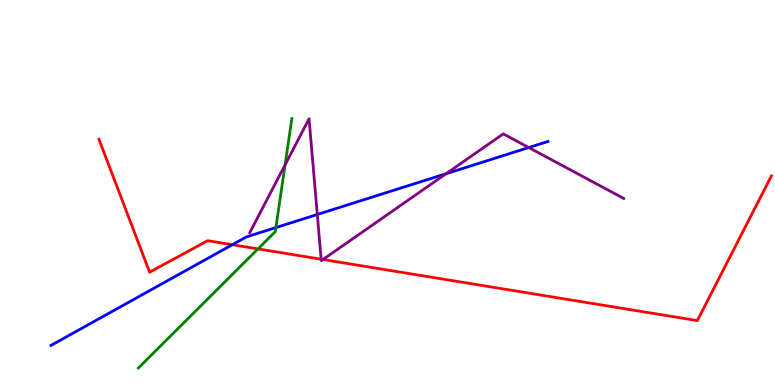[{'lines': ['blue', 'red'], 'intersections': [{'x': 3.0, 'y': 3.64}]}, {'lines': ['green', 'red'], 'intersections': [{'x': 3.33, 'y': 3.53}]}, {'lines': ['purple', 'red'], 'intersections': [{'x': 4.14, 'y': 3.27}, {'x': 4.17, 'y': 3.26}]}, {'lines': ['blue', 'green'], 'intersections': [{'x': 3.56, 'y': 4.09}]}, {'lines': ['blue', 'purple'], 'intersections': [{'x': 4.09, 'y': 4.43}, {'x': 5.76, 'y': 5.49}, {'x': 6.82, 'y': 6.17}]}, {'lines': ['green', 'purple'], 'intersections': [{'x': 3.68, 'y': 5.72}]}]